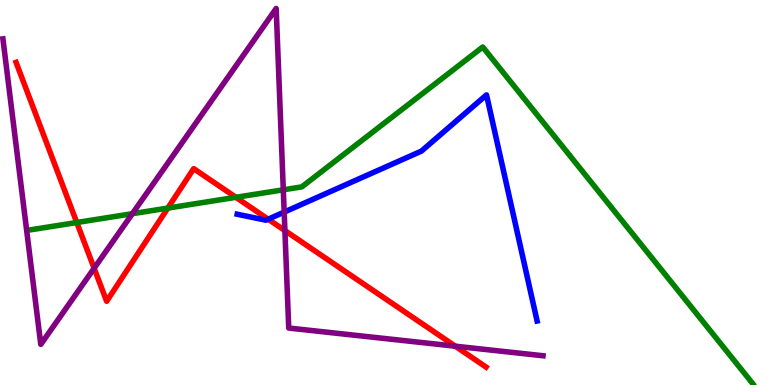[{'lines': ['blue', 'red'], 'intersections': [{'x': 3.46, 'y': 4.31}]}, {'lines': ['green', 'red'], 'intersections': [{'x': 0.991, 'y': 4.22}, {'x': 2.17, 'y': 4.6}, {'x': 3.04, 'y': 4.88}]}, {'lines': ['purple', 'red'], 'intersections': [{'x': 1.21, 'y': 3.03}, {'x': 3.68, 'y': 4.01}, {'x': 5.87, 'y': 1.01}]}, {'lines': ['blue', 'green'], 'intersections': []}, {'lines': ['blue', 'purple'], 'intersections': [{'x': 3.67, 'y': 4.49}]}, {'lines': ['green', 'purple'], 'intersections': [{'x': 1.71, 'y': 4.45}, {'x': 3.66, 'y': 5.07}]}]